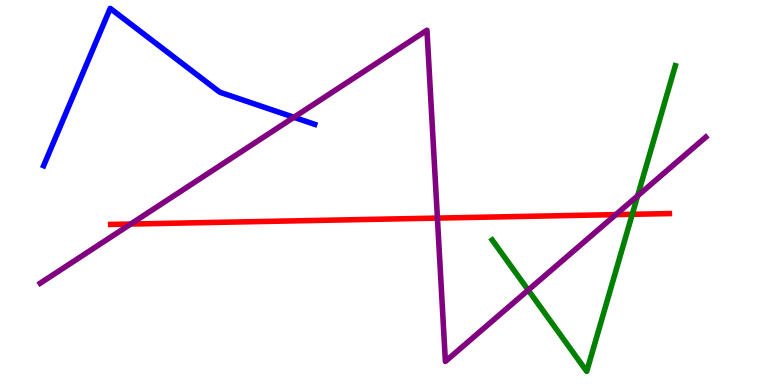[{'lines': ['blue', 'red'], 'intersections': []}, {'lines': ['green', 'red'], 'intersections': [{'x': 8.16, 'y': 4.43}]}, {'lines': ['purple', 'red'], 'intersections': [{'x': 1.69, 'y': 4.18}, {'x': 5.64, 'y': 4.34}, {'x': 7.95, 'y': 4.43}]}, {'lines': ['blue', 'green'], 'intersections': []}, {'lines': ['blue', 'purple'], 'intersections': [{'x': 3.79, 'y': 6.95}]}, {'lines': ['green', 'purple'], 'intersections': [{'x': 6.82, 'y': 2.47}, {'x': 8.23, 'y': 4.91}]}]